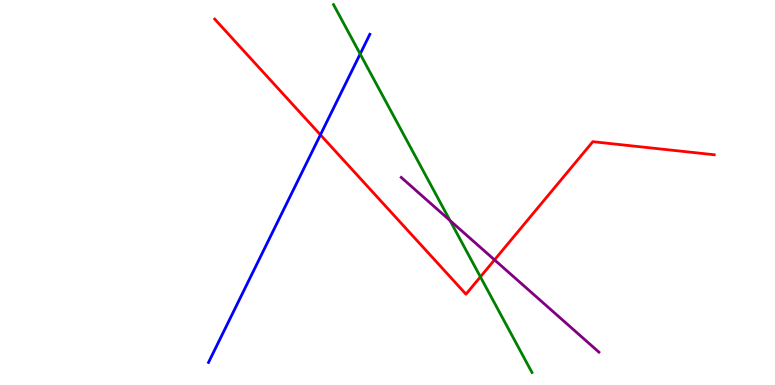[{'lines': ['blue', 'red'], 'intersections': [{'x': 4.13, 'y': 6.5}]}, {'lines': ['green', 'red'], 'intersections': [{'x': 6.2, 'y': 2.81}]}, {'lines': ['purple', 'red'], 'intersections': [{'x': 6.38, 'y': 3.25}]}, {'lines': ['blue', 'green'], 'intersections': [{'x': 4.65, 'y': 8.6}]}, {'lines': ['blue', 'purple'], 'intersections': []}, {'lines': ['green', 'purple'], 'intersections': [{'x': 5.81, 'y': 4.27}]}]